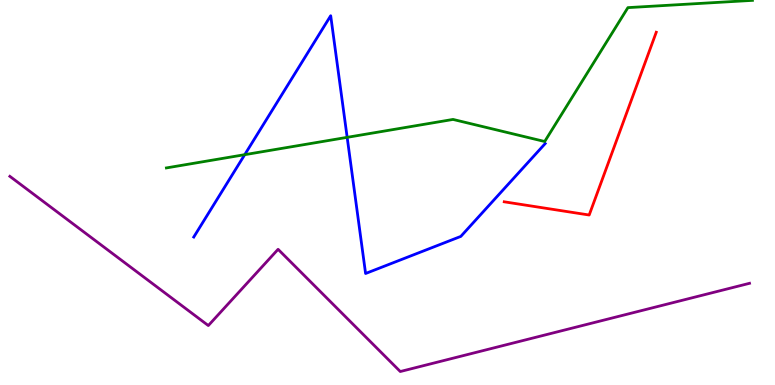[{'lines': ['blue', 'red'], 'intersections': []}, {'lines': ['green', 'red'], 'intersections': []}, {'lines': ['purple', 'red'], 'intersections': []}, {'lines': ['blue', 'green'], 'intersections': [{'x': 3.16, 'y': 5.98}, {'x': 4.48, 'y': 6.43}]}, {'lines': ['blue', 'purple'], 'intersections': []}, {'lines': ['green', 'purple'], 'intersections': []}]